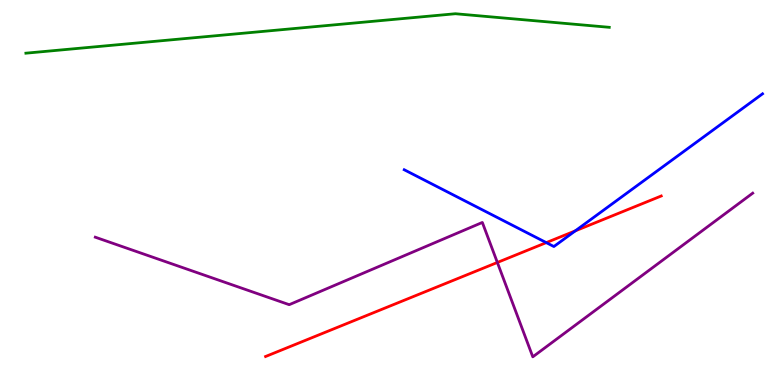[{'lines': ['blue', 'red'], 'intersections': [{'x': 7.05, 'y': 3.7}, {'x': 7.42, 'y': 4.0}]}, {'lines': ['green', 'red'], 'intersections': []}, {'lines': ['purple', 'red'], 'intersections': [{'x': 6.42, 'y': 3.18}]}, {'lines': ['blue', 'green'], 'intersections': []}, {'lines': ['blue', 'purple'], 'intersections': []}, {'lines': ['green', 'purple'], 'intersections': []}]